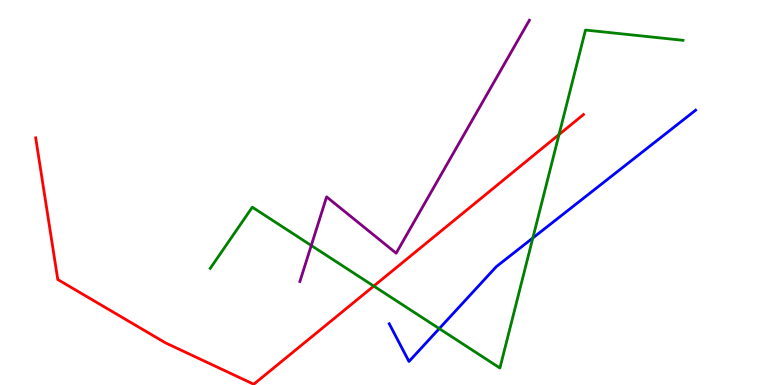[{'lines': ['blue', 'red'], 'intersections': []}, {'lines': ['green', 'red'], 'intersections': [{'x': 4.82, 'y': 2.57}, {'x': 7.21, 'y': 6.51}]}, {'lines': ['purple', 'red'], 'intersections': []}, {'lines': ['blue', 'green'], 'intersections': [{'x': 5.67, 'y': 1.46}, {'x': 6.88, 'y': 3.82}]}, {'lines': ['blue', 'purple'], 'intersections': []}, {'lines': ['green', 'purple'], 'intersections': [{'x': 4.02, 'y': 3.62}]}]